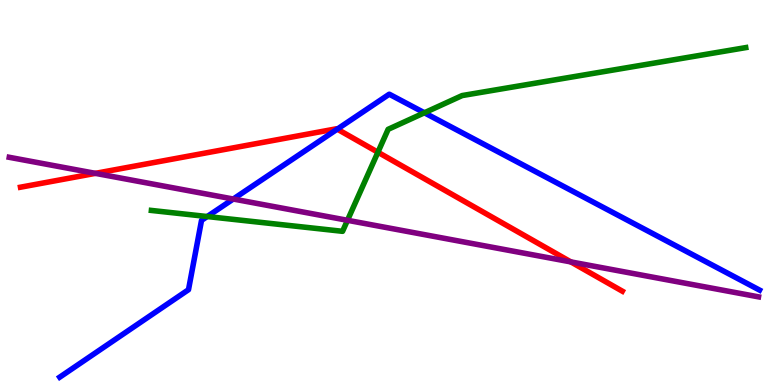[{'lines': ['blue', 'red'], 'intersections': [{'x': 4.35, 'y': 6.65}]}, {'lines': ['green', 'red'], 'intersections': [{'x': 4.88, 'y': 6.05}]}, {'lines': ['purple', 'red'], 'intersections': [{'x': 1.23, 'y': 5.5}, {'x': 7.37, 'y': 3.2}]}, {'lines': ['blue', 'green'], 'intersections': [{'x': 2.67, 'y': 4.38}, {'x': 5.48, 'y': 7.07}]}, {'lines': ['blue', 'purple'], 'intersections': [{'x': 3.01, 'y': 4.83}]}, {'lines': ['green', 'purple'], 'intersections': [{'x': 4.48, 'y': 4.28}]}]